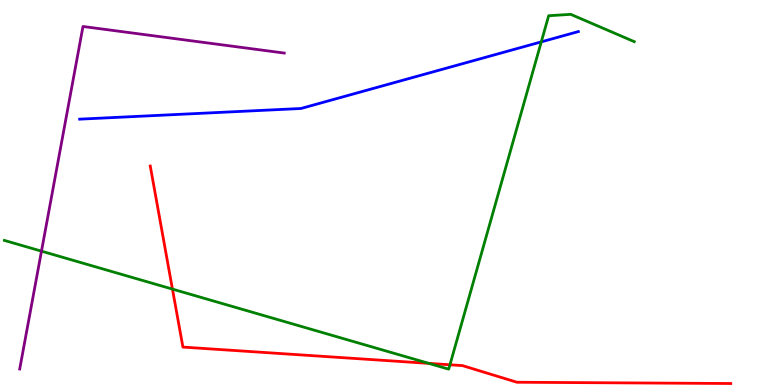[{'lines': ['blue', 'red'], 'intersections': []}, {'lines': ['green', 'red'], 'intersections': [{'x': 2.23, 'y': 2.49}, {'x': 5.53, 'y': 0.562}, {'x': 5.81, 'y': 0.525}]}, {'lines': ['purple', 'red'], 'intersections': []}, {'lines': ['blue', 'green'], 'intersections': [{'x': 6.98, 'y': 8.91}]}, {'lines': ['blue', 'purple'], 'intersections': []}, {'lines': ['green', 'purple'], 'intersections': [{'x': 0.535, 'y': 3.48}]}]